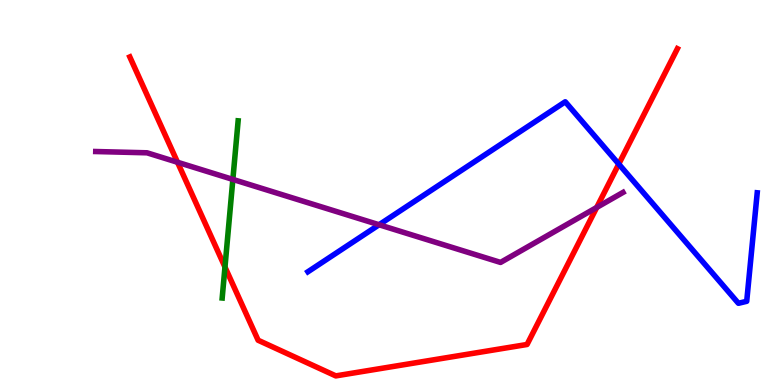[{'lines': ['blue', 'red'], 'intersections': [{'x': 7.98, 'y': 5.74}]}, {'lines': ['green', 'red'], 'intersections': [{'x': 2.9, 'y': 3.06}]}, {'lines': ['purple', 'red'], 'intersections': [{'x': 2.29, 'y': 5.79}, {'x': 7.7, 'y': 4.61}]}, {'lines': ['blue', 'green'], 'intersections': []}, {'lines': ['blue', 'purple'], 'intersections': [{'x': 4.89, 'y': 4.16}]}, {'lines': ['green', 'purple'], 'intersections': [{'x': 3.0, 'y': 5.34}]}]